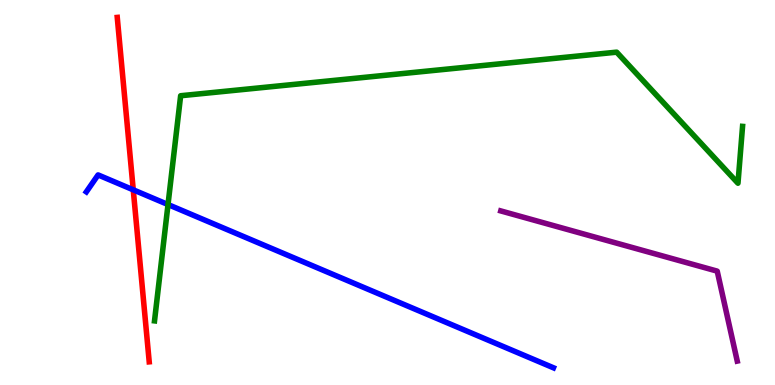[{'lines': ['blue', 'red'], 'intersections': [{'x': 1.72, 'y': 5.07}]}, {'lines': ['green', 'red'], 'intersections': []}, {'lines': ['purple', 'red'], 'intersections': []}, {'lines': ['blue', 'green'], 'intersections': [{'x': 2.17, 'y': 4.69}]}, {'lines': ['blue', 'purple'], 'intersections': []}, {'lines': ['green', 'purple'], 'intersections': []}]